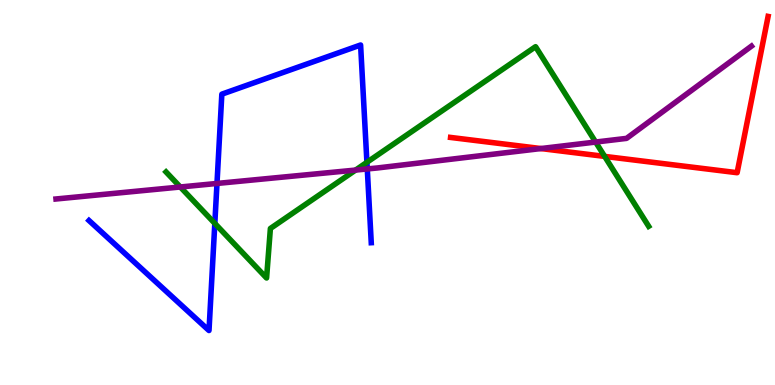[{'lines': ['blue', 'red'], 'intersections': []}, {'lines': ['green', 'red'], 'intersections': [{'x': 7.8, 'y': 5.94}]}, {'lines': ['purple', 'red'], 'intersections': [{'x': 6.98, 'y': 6.14}]}, {'lines': ['blue', 'green'], 'intersections': [{'x': 2.77, 'y': 4.2}, {'x': 4.73, 'y': 5.78}]}, {'lines': ['blue', 'purple'], 'intersections': [{'x': 2.8, 'y': 5.24}, {'x': 4.74, 'y': 5.61}]}, {'lines': ['green', 'purple'], 'intersections': [{'x': 2.33, 'y': 5.14}, {'x': 4.59, 'y': 5.58}, {'x': 7.69, 'y': 6.31}]}]